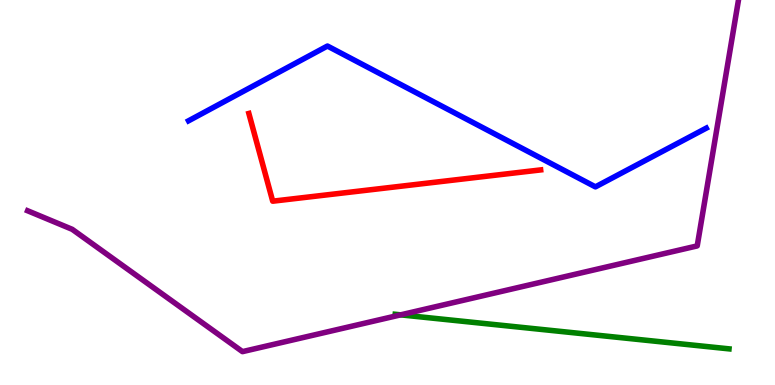[{'lines': ['blue', 'red'], 'intersections': []}, {'lines': ['green', 'red'], 'intersections': []}, {'lines': ['purple', 'red'], 'intersections': []}, {'lines': ['blue', 'green'], 'intersections': []}, {'lines': ['blue', 'purple'], 'intersections': []}, {'lines': ['green', 'purple'], 'intersections': [{'x': 5.17, 'y': 1.82}]}]